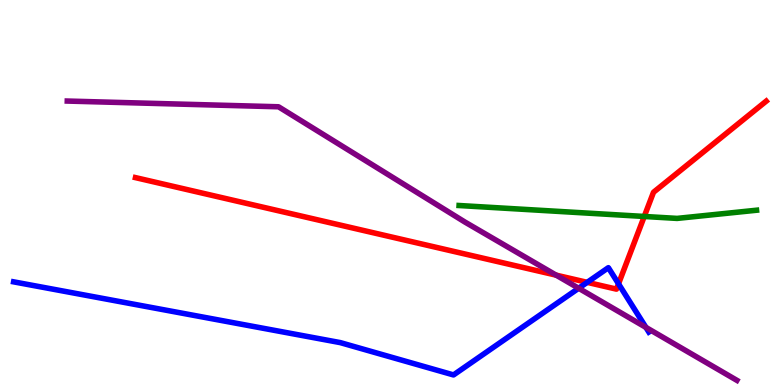[{'lines': ['blue', 'red'], 'intersections': [{'x': 7.58, 'y': 2.67}, {'x': 7.98, 'y': 2.63}]}, {'lines': ['green', 'red'], 'intersections': [{'x': 8.31, 'y': 4.38}]}, {'lines': ['purple', 'red'], 'intersections': [{'x': 7.18, 'y': 2.85}]}, {'lines': ['blue', 'green'], 'intersections': []}, {'lines': ['blue', 'purple'], 'intersections': [{'x': 7.47, 'y': 2.51}, {'x': 8.33, 'y': 1.5}]}, {'lines': ['green', 'purple'], 'intersections': []}]